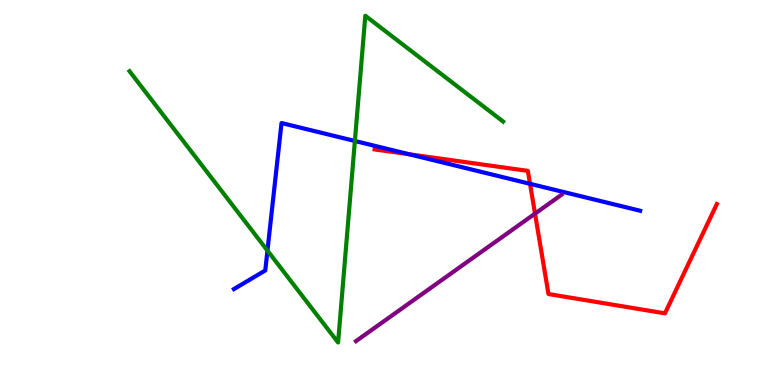[{'lines': ['blue', 'red'], 'intersections': [{'x': 5.28, 'y': 5.99}, {'x': 6.84, 'y': 5.23}]}, {'lines': ['green', 'red'], 'intersections': []}, {'lines': ['purple', 'red'], 'intersections': [{'x': 6.9, 'y': 4.45}]}, {'lines': ['blue', 'green'], 'intersections': [{'x': 3.45, 'y': 3.49}, {'x': 4.58, 'y': 6.34}]}, {'lines': ['blue', 'purple'], 'intersections': []}, {'lines': ['green', 'purple'], 'intersections': []}]